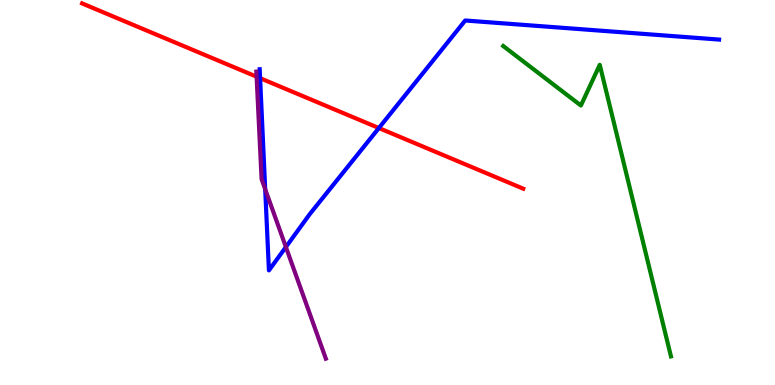[{'lines': ['blue', 'red'], 'intersections': [{'x': 3.36, 'y': 7.97}, {'x': 4.89, 'y': 6.67}]}, {'lines': ['green', 'red'], 'intersections': []}, {'lines': ['purple', 'red'], 'intersections': [{'x': 3.31, 'y': 8.01}]}, {'lines': ['blue', 'green'], 'intersections': []}, {'lines': ['blue', 'purple'], 'intersections': [{'x': 3.42, 'y': 5.09}, {'x': 3.69, 'y': 3.58}]}, {'lines': ['green', 'purple'], 'intersections': []}]